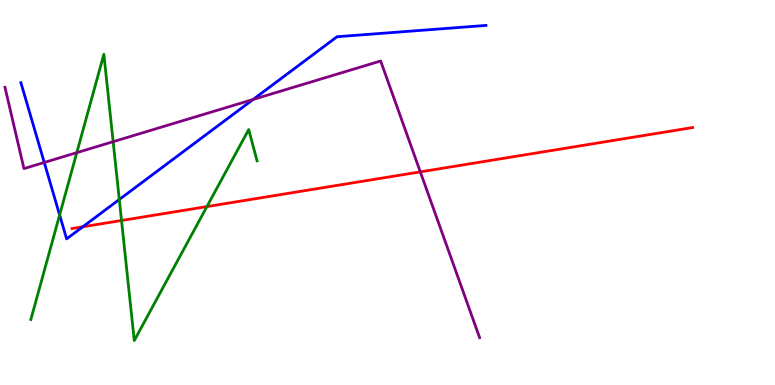[{'lines': ['blue', 'red'], 'intersections': [{'x': 1.07, 'y': 4.11}]}, {'lines': ['green', 'red'], 'intersections': [{'x': 1.57, 'y': 4.27}, {'x': 2.67, 'y': 4.63}]}, {'lines': ['purple', 'red'], 'intersections': [{'x': 5.42, 'y': 5.54}]}, {'lines': ['blue', 'green'], 'intersections': [{'x': 0.769, 'y': 4.42}, {'x': 1.54, 'y': 4.82}]}, {'lines': ['blue', 'purple'], 'intersections': [{'x': 0.571, 'y': 5.78}, {'x': 3.27, 'y': 7.42}]}, {'lines': ['green', 'purple'], 'intersections': [{'x': 0.991, 'y': 6.03}, {'x': 1.46, 'y': 6.32}]}]